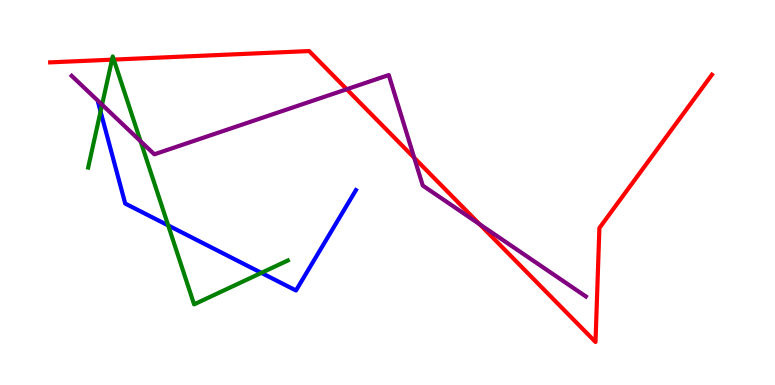[{'lines': ['blue', 'red'], 'intersections': []}, {'lines': ['green', 'red'], 'intersections': [{'x': 1.45, 'y': 8.45}, {'x': 1.47, 'y': 8.45}]}, {'lines': ['purple', 'red'], 'intersections': [{'x': 4.47, 'y': 7.68}, {'x': 5.35, 'y': 5.9}, {'x': 6.19, 'y': 4.18}]}, {'lines': ['blue', 'green'], 'intersections': [{'x': 1.3, 'y': 7.1}, {'x': 2.17, 'y': 4.14}, {'x': 3.37, 'y': 2.91}]}, {'lines': ['blue', 'purple'], 'intersections': []}, {'lines': ['green', 'purple'], 'intersections': [{'x': 1.32, 'y': 7.28}, {'x': 1.81, 'y': 6.33}]}]